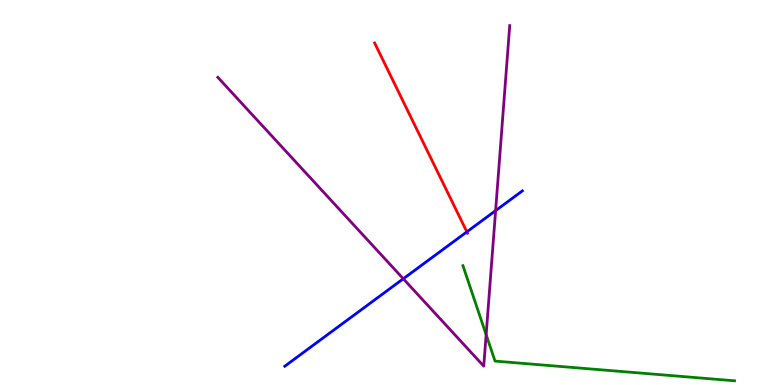[{'lines': ['blue', 'red'], 'intersections': [{'x': 6.02, 'y': 3.98}]}, {'lines': ['green', 'red'], 'intersections': []}, {'lines': ['purple', 'red'], 'intersections': []}, {'lines': ['blue', 'green'], 'intersections': []}, {'lines': ['blue', 'purple'], 'intersections': [{'x': 5.2, 'y': 2.76}, {'x': 6.39, 'y': 4.53}]}, {'lines': ['green', 'purple'], 'intersections': [{'x': 6.27, 'y': 1.31}]}]